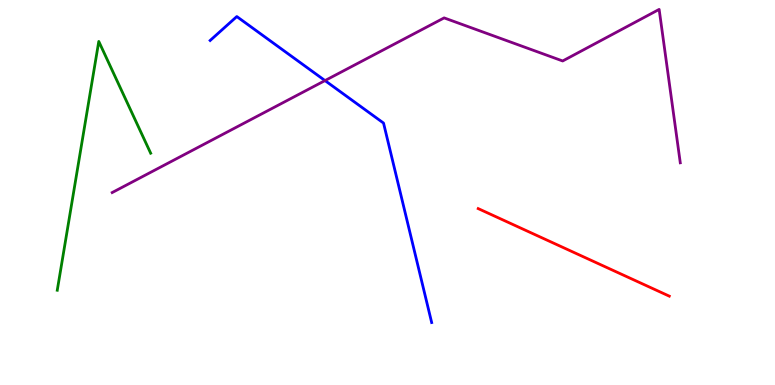[{'lines': ['blue', 'red'], 'intersections': []}, {'lines': ['green', 'red'], 'intersections': []}, {'lines': ['purple', 'red'], 'intersections': []}, {'lines': ['blue', 'green'], 'intersections': []}, {'lines': ['blue', 'purple'], 'intersections': [{'x': 4.19, 'y': 7.91}]}, {'lines': ['green', 'purple'], 'intersections': []}]